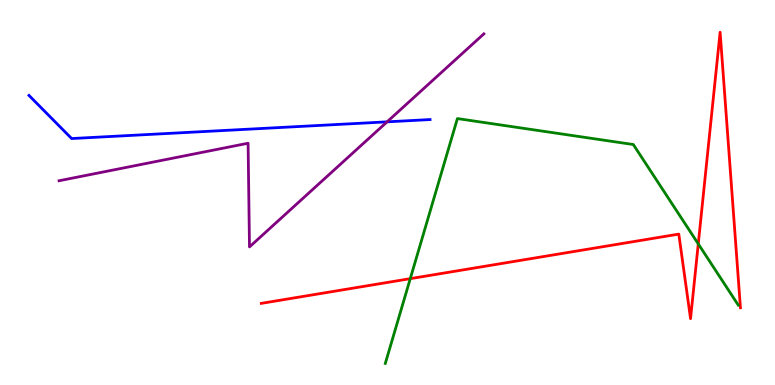[{'lines': ['blue', 'red'], 'intersections': []}, {'lines': ['green', 'red'], 'intersections': [{'x': 5.29, 'y': 2.76}, {'x': 9.01, 'y': 3.67}]}, {'lines': ['purple', 'red'], 'intersections': []}, {'lines': ['blue', 'green'], 'intersections': []}, {'lines': ['blue', 'purple'], 'intersections': [{'x': 4.99, 'y': 6.84}]}, {'lines': ['green', 'purple'], 'intersections': []}]